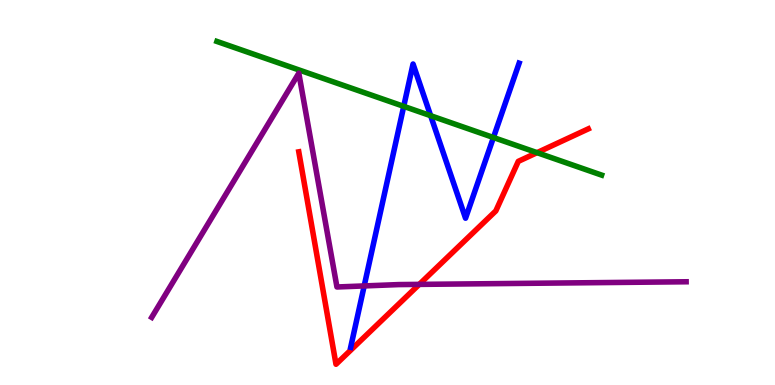[{'lines': ['blue', 'red'], 'intersections': []}, {'lines': ['green', 'red'], 'intersections': [{'x': 6.93, 'y': 6.03}]}, {'lines': ['purple', 'red'], 'intersections': [{'x': 5.41, 'y': 2.61}]}, {'lines': ['blue', 'green'], 'intersections': [{'x': 5.21, 'y': 7.24}, {'x': 5.56, 'y': 7.0}, {'x': 6.37, 'y': 6.43}]}, {'lines': ['blue', 'purple'], 'intersections': [{'x': 4.7, 'y': 2.57}]}, {'lines': ['green', 'purple'], 'intersections': []}]